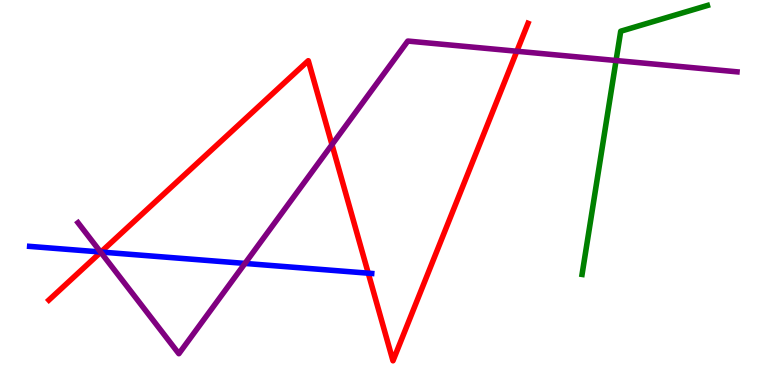[{'lines': ['blue', 'red'], 'intersections': [{'x': 1.3, 'y': 3.45}, {'x': 4.75, 'y': 2.9}]}, {'lines': ['green', 'red'], 'intersections': []}, {'lines': ['purple', 'red'], 'intersections': [{'x': 1.3, 'y': 3.45}, {'x': 4.28, 'y': 6.24}, {'x': 6.67, 'y': 8.67}]}, {'lines': ['blue', 'green'], 'intersections': []}, {'lines': ['blue', 'purple'], 'intersections': [{'x': 1.3, 'y': 3.45}, {'x': 3.16, 'y': 3.16}]}, {'lines': ['green', 'purple'], 'intersections': [{'x': 7.95, 'y': 8.43}]}]